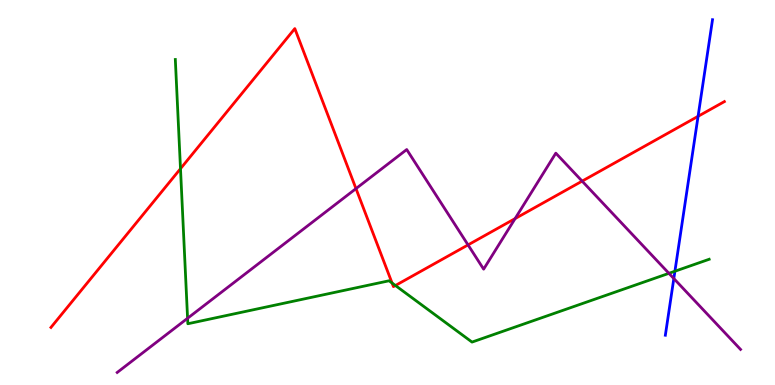[{'lines': ['blue', 'red'], 'intersections': [{'x': 9.01, 'y': 6.98}]}, {'lines': ['green', 'red'], 'intersections': [{'x': 2.33, 'y': 5.62}, {'x': 5.06, 'y': 2.65}, {'x': 5.1, 'y': 2.58}]}, {'lines': ['purple', 'red'], 'intersections': [{'x': 4.59, 'y': 5.1}, {'x': 6.04, 'y': 3.64}, {'x': 6.65, 'y': 4.32}, {'x': 7.51, 'y': 5.3}]}, {'lines': ['blue', 'green'], 'intersections': [{'x': 8.71, 'y': 2.95}]}, {'lines': ['blue', 'purple'], 'intersections': [{'x': 8.69, 'y': 2.77}]}, {'lines': ['green', 'purple'], 'intersections': [{'x': 2.42, 'y': 1.73}, {'x': 8.63, 'y': 2.9}]}]